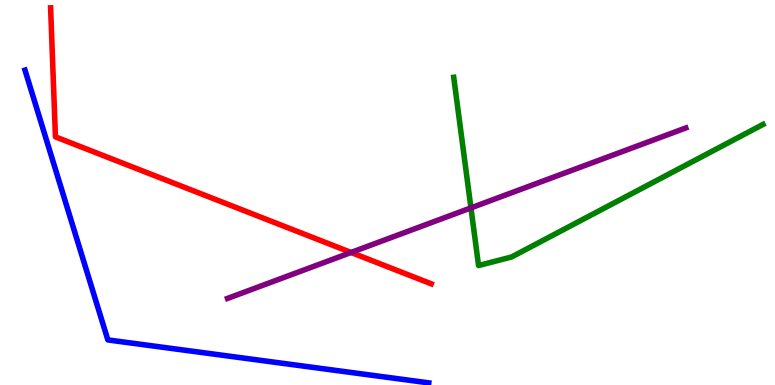[{'lines': ['blue', 'red'], 'intersections': []}, {'lines': ['green', 'red'], 'intersections': []}, {'lines': ['purple', 'red'], 'intersections': [{'x': 4.53, 'y': 3.44}]}, {'lines': ['blue', 'green'], 'intersections': []}, {'lines': ['blue', 'purple'], 'intersections': []}, {'lines': ['green', 'purple'], 'intersections': [{'x': 6.08, 'y': 4.6}]}]